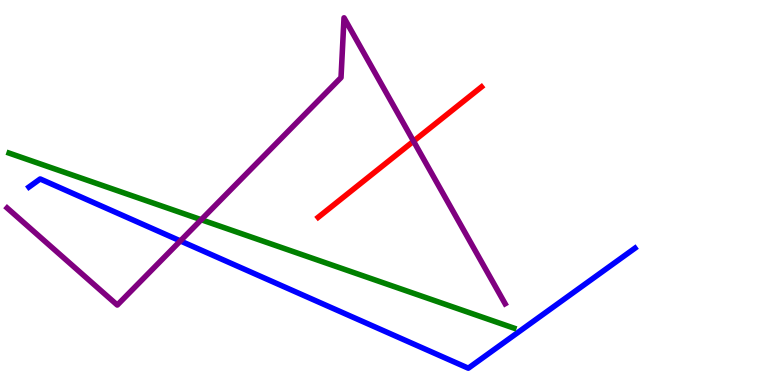[{'lines': ['blue', 'red'], 'intersections': []}, {'lines': ['green', 'red'], 'intersections': []}, {'lines': ['purple', 'red'], 'intersections': [{'x': 5.34, 'y': 6.33}]}, {'lines': ['blue', 'green'], 'intersections': []}, {'lines': ['blue', 'purple'], 'intersections': [{'x': 2.33, 'y': 3.74}]}, {'lines': ['green', 'purple'], 'intersections': [{'x': 2.6, 'y': 4.29}]}]